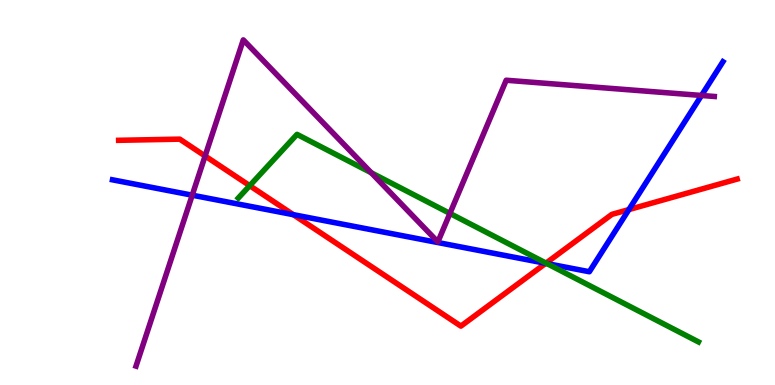[{'lines': ['blue', 'red'], 'intersections': [{'x': 3.78, 'y': 4.42}, {'x': 7.04, 'y': 3.16}, {'x': 8.11, 'y': 4.56}]}, {'lines': ['green', 'red'], 'intersections': [{'x': 3.22, 'y': 5.18}, {'x': 7.05, 'y': 3.17}]}, {'lines': ['purple', 'red'], 'intersections': [{'x': 2.65, 'y': 5.95}]}, {'lines': ['blue', 'green'], 'intersections': [{'x': 7.06, 'y': 3.15}]}, {'lines': ['blue', 'purple'], 'intersections': [{'x': 2.48, 'y': 4.93}, {'x': 9.05, 'y': 7.52}]}, {'lines': ['green', 'purple'], 'intersections': [{'x': 4.79, 'y': 5.51}, {'x': 5.81, 'y': 4.46}]}]